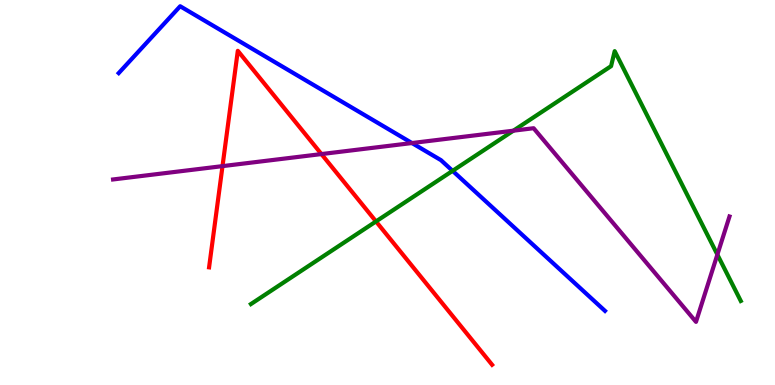[{'lines': ['blue', 'red'], 'intersections': []}, {'lines': ['green', 'red'], 'intersections': [{'x': 4.85, 'y': 4.25}]}, {'lines': ['purple', 'red'], 'intersections': [{'x': 2.87, 'y': 5.69}, {'x': 4.15, 'y': 6.0}]}, {'lines': ['blue', 'green'], 'intersections': [{'x': 5.84, 'y': 5.56}]}, {'lines': ['blue', 'purple'], 'intersections': [{'x': 5.32, 'y': 6.28}]}, {'lines': ['green', 'purple'], 'intersections': [{'x': 6.62, 'y': 6.61}, {'x': 9.26, 'y': 3.39}]}]